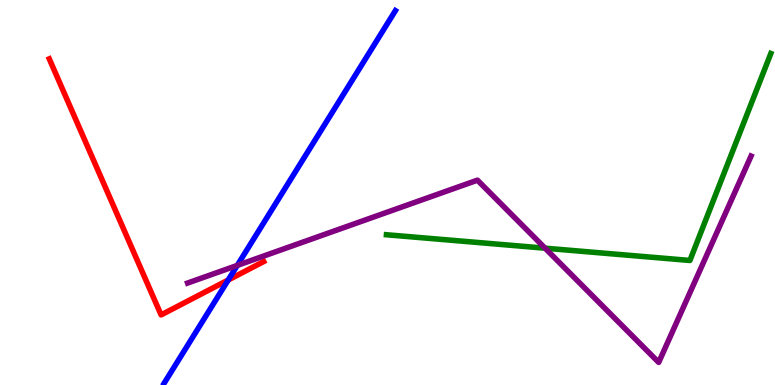[{'lines': ['blue', 'red'], 'intersections': [{'x': 2.94, 'y': 2.73}]}, {'lines': ['green', 'red'], 'intersections': []}, {'lines': ['purple', 'red'], 'intersections': []}, {'lines': ['blue', 'green'], 'intersections': []}, {'lines': ['blue', 'purple'], 'intersections': [{'x': 3.06, 'y': 3.11}]}, {'lines': ['green', 'purple'], 'intersections': [{'x': 7.03, 'y': 3.55}]}]